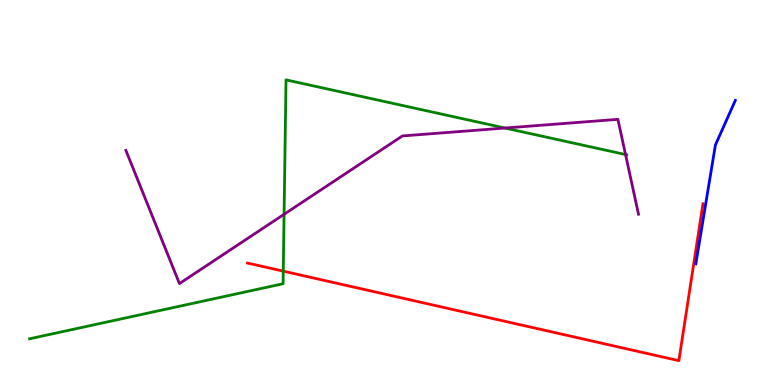[{'lines': ['blue', 'red'], 'intersections': []}, {'lines': ['green', 'red'], 'intersections': [{'x': 3.66, 'y': 2.96}]}, {'lines': ['purple', 'red'], 'intersections': []}, {'lines': ['blue', 'green'], 'intersections': []}, {'lines': ['blue', 'purple'], 'intersections': []}, {'lines': ['green', 'purple'], 'intersections': [{'x': 3.67, 'y': 4.43}, {'x': 6.52, 'y': 6.67}, {'x': 8.07, 'y': 5.99}]}]